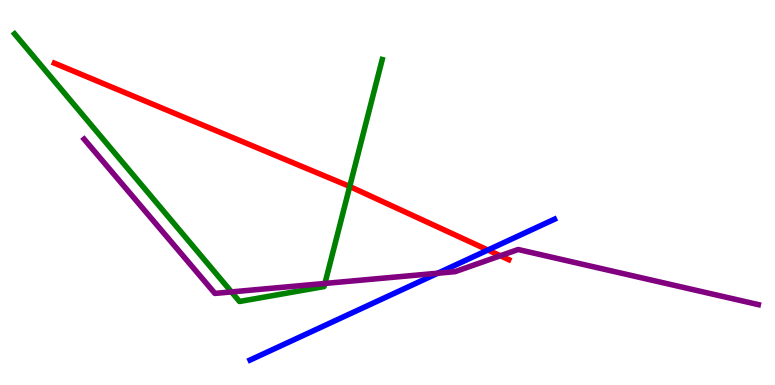[{'lines': ['blue', 'red'], 'intersections': [{'x': 6.3, 'y': 3.51}]}, {'lines': ['green', 'red'], 'intersections': [{'x': 4.51, 'y': 5.16}]}, {'lines': ['purple', 'red'], 'intersections': [{'x': 6.46, 'y': 3.36}]}, {'lines': ['blue', 'green'], 'intersections': []}, {'lines': ['blue', 'purple'], 'intersections': [{'x': 5.65, 'y': 2.9}]}, {'lines': ['green', 'purple'], 'intersections': [{'x': 2.99, 'y': 2.42}, {'x': 4.19, 'y': 2.64}]}]